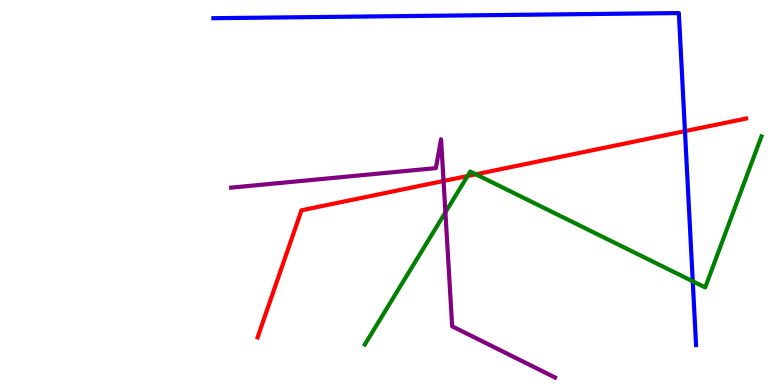[{'lines': ['blue', 'red'], 'intersections': [{'x': 8.84, 'y': 6.59}]}, {'lines': ['green', 'red'], 'intersections': [{'x': 6.03, 'y': 5.43}, {'x': 6.14, 'y': 5.47}]}, {'lines': ['purple', 'red'], 'intersections': [{'x': 5.72, 'y': 5.3}]}, {'lines': ['blue', 'green'], 'intersections': [{'x': 8.94, 'y': 2.69}]}, {'lines': ['blue', 'purple'], 'intersections': []}, {'lines': ['green', 'purple'], 'intersections': [{'x': 5.75, 'y': 4.48}]}]